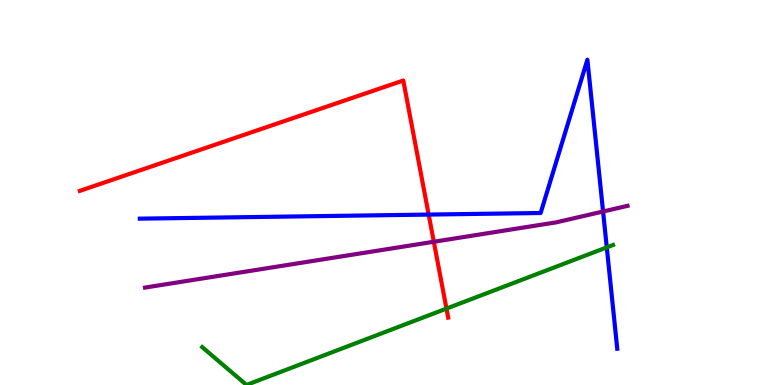[{'lines': ['blue', 'red'], 'intersections': [{'x': 5.53, 'y': 4.43}]}, {'lines': ['green', 'red'], 'intersections': [{'x': 5.76, 'y': 1.98}]}, {'lines': ['purple', 'red'], 'intersections': [{'x': 5.6, 'y': 3.72}]}, {'lines': ['blue', 'green'], 'intersections': [{'x': 7.83, 'y': 3.57}]}, {'lines': ['blue', 'purple'], 'intersections': [{'x': 7.78, 'y': 4.51}]}, {'lines': ['green', 'purple'], 'intersections': []}]